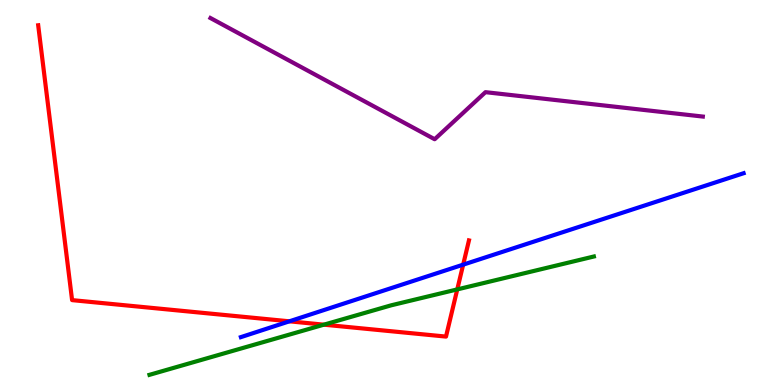[{'lines': ['blue', 'red'], 'intersections': [{'x': 3.73, 'y': 1.65}, {'x': 5.98, 'y': 3.13}]}, {'lines': ['green', 'red'], 'intersections': [{'x': 4.18, 'y': 1.57}, {'x': 5.9, 'y': 2.48}]}, {'lines': ['purple', 'red'], 'intersections': []}, {'lines': ['blue', 'green'], 'intersections': []}, {'lines': ['blue', 'purple'], 'intersections': []}, {'lines': ['green', 'purple'], 'intersections': []}]